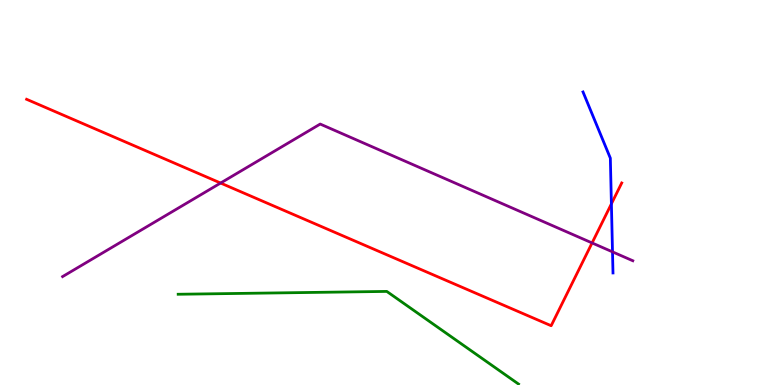[{'lines': ['blue', 'red'], 'intersections': [{'x': 7.89, 'y': 4.71}]}, {'lines': ['green', 'red'], 'intersections': []}, {'lines': ['purple', 'red'], 'intersections': [{'x': 2.85, 'y': 5.25}, {'x': 7.64, 'y': 3.69}]}, {'lines': ['blue', 'green'], 'intersections': []}, {'lines': ['blue', 'purple'], 'intersections': [{'x': 7.9, 'y': 3.46}]}, {'lines': ['green', 'purple'], 'intersections': []}]